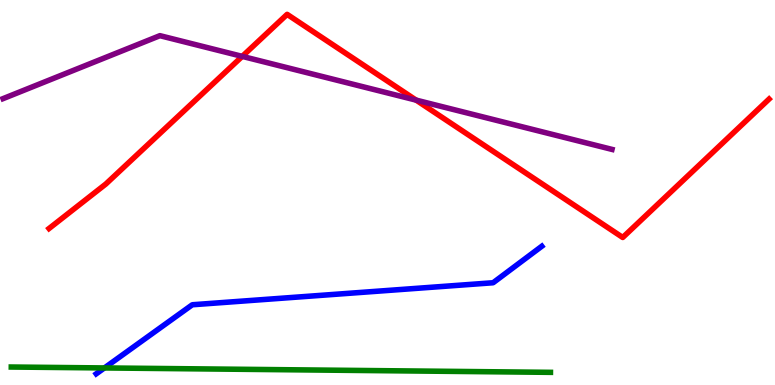[{'lines': ['blue', 'red'], 'intersections': []}, {'lines': ['green', 'red'], 'intersections': []}, {'lines': ['purple', 'red'], 'intersections': [{'x': 3.13, 'y': 8.54}, {'x': 5.37, 'y': 7.4}]}, {'lines': ['blue', 'green'], 'intersections': [{'x': 1.35, 'y': 0.443}]}, {'lines': ['blue', 'purple'], 'intersections': []}, {'lines': ['green', 'purple'], 'intersections': []}]